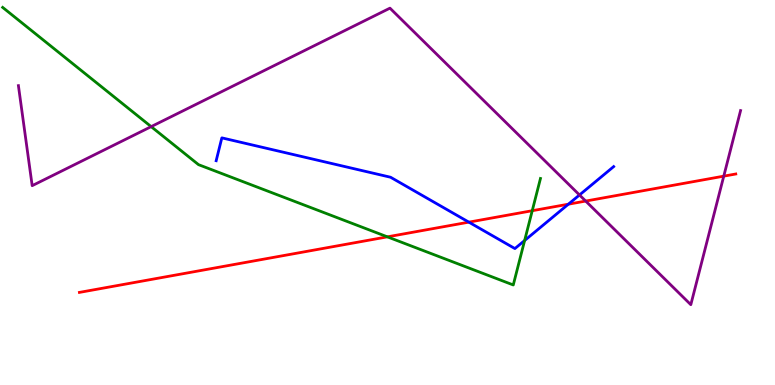[{'lines': ['blue', 'red'], 'intersections': [{'x': 6.05, 'y': 4.23}, {'x': 7.33, 'y': 4.7}]}, {'lines': ['green', 'red'], 'intersections': [{'x': 5.0, 'y': 3.85}, {'x': 6.87, 'y': 4.53}]}, {'lines': ['purple', 'red'], 'intersections': [{'x': 7.56, 'y': 4.78}, {'x': 9.34, 'y': 5.42}]}, {'lines': ['blue', 'green'], 'intersections': [{'x': 6.77, 'y': 3.75}]}, {'lines': ['blue', 'purple'], 'intersections': [{'x': 7.48, 'y': 4.94}]}, {'lines': ['green', 'purple'], 'intersections': [{'x': 1.95, 'y': 6.71}]}]